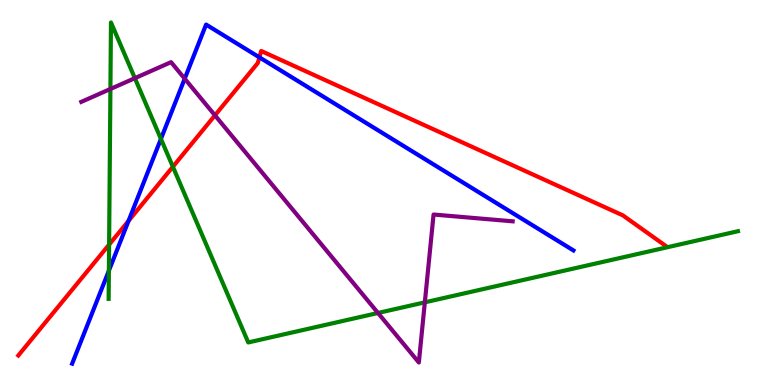[{'lines': ['blue', 'red'], 'intersections': [{'x': 1.66, 'y': 4.26}, {'x': 3.35, 'y': 8.51}]}, {'lines': ['green', 'red'], 'intersections': [{'x': 1.41, 'y': 3.65}, {'x': 2.23, 'y': 5.67}]}, {'lines': ['purple', 'red'], 'intersections': [{'x': 2.77, 'y': 7.0}]}, {'lines': ['blue', 'green'], 'intersections': [{'x': 1.4, 'y': 2.97}, {'x': 2.08, 'y': 6.39}]}, {'lines': ['blue', 'purple'], 'intersections': [{'x': 2.38, 'y': 7.96}]}, {'lines': ['green', 'purple'], 'intersections': [{'x': 1.42, 'y': 7.69}, {'x': 1.74, 'y': 7.97}, {'x': 4.88, 'y': 1.87}, {'x': 5.48, 'y': 2.15}]}]